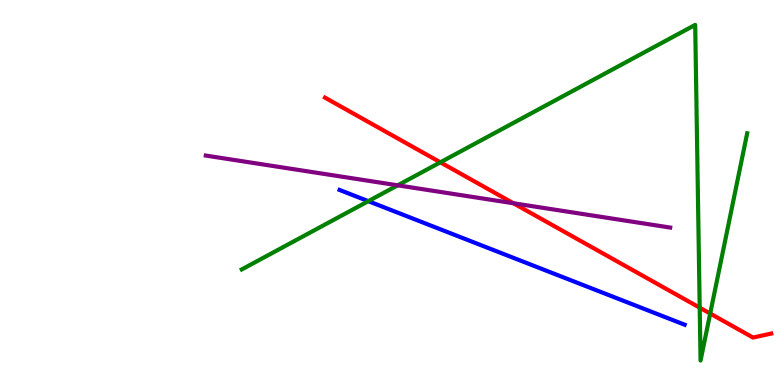[{'lines': ['blue', 'red'], 'intersections': []}, {'lines': ['green', 'red'], 'intersections': [{'x': 5.68, 'y': 5.78}, {'x': 9.03, 'y': 2.01}, {'x': 9.16, 'y': 1.86}]}, {'lines': ['purple', 'red'], 'intersections': [{'x': 6.62, 'y': 4.72}]}, {'lines': ['blue', 'green'], 'intersections': [{'x': 4.75, 'y': 4.77}]}, {'lines': ['blue', 'purple'], 'intersections': []}, {'lines': ['green', 'purple'], 'intersections': [{'x': 5.13, 'y': 5.19}]}]